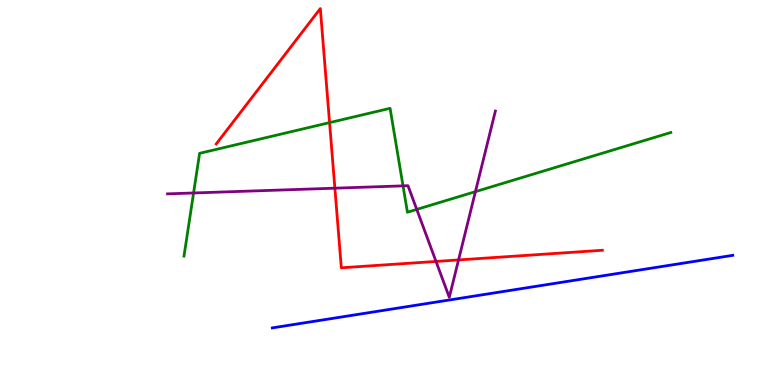[{'lines': ['blue', 'red'], 'intersections': []}, {'lines': ['green', 'red'], 'intersections': [{'x': 4.25, 'y': 6.81}]}, {'lines': ['purple', 'red'], 'intersections': [{'x': 4.32, 'y': 5.11}, {'x': 5.63, 'y': 3.21}, {'x': 5.92, 'y': 3.25}]}, {'lines': ['blue', 'green'], 'intersections': []}, {'lines': ['blue', 'purple'], 'intersections': []}, {'lines': ['green', 'purple'], 'intersections': [{'x': 2.5, 'y': 4.99}, {'x': 5.2, 'y': 5.17}, {'x': 5.38, 'y': 4.56}, {'x': 6.13, 'y': 5.02}]}]